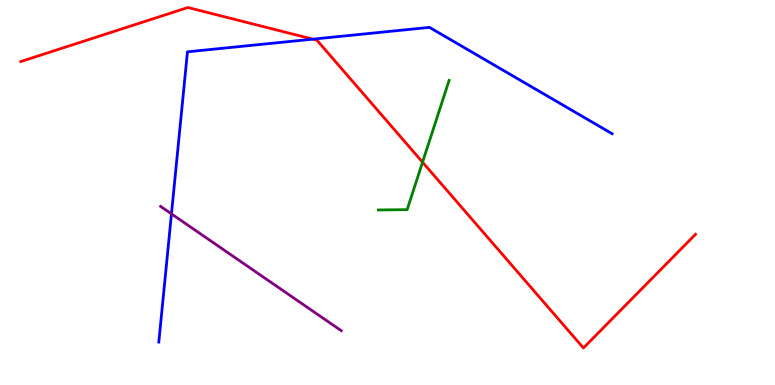[{'lines': ['blue', 'red'], 'intersections': [{'x': 4.04, 'y': 8.98}]}, {'lines': ['green', 'red'], 'intersections': [{'x': 5.45, 'y': 5.79}]}, {'lines': ['purple', 'red'], 'intersections': []}, {'lines': ['blue', 'green'], 'intersections': []}, {'lines': ['blue', 'purple'], 'intersections': [{'x': 2.21, 'y': 4.44}]}, {'lines': ['green', 'purple'], 'intersections': []}]